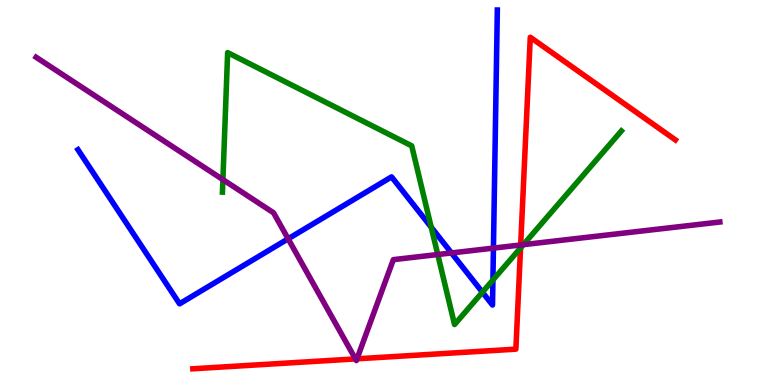[{'lines': ['blue', 'red'], 'intersections': []}, {'lines': ['green', 'red'], 'intersections': [{'x': 6.72, 'y': 3.56}]}, {'lines': ['purple', 'red'], 'intersections': [{'x': 4.59, 'y': 0.678}, {'x': 4.61, 'y': 0.68}, {'x': 6.72, 'y': 3.64}]}, {'lines': ['blue', 'green'], 'intersections': [{'x': 5.56, 'y': 4.1}, {'x': 6.22, 'y': 2.41}, {'x': 6.36, 'y': 2.73}]}, {'lines': ['blue', 'purple'], 'intersections': [{'x': 3.72, 'y': 3.8}, {'x': 5.83, 'y': 3.43}, {'x': 6.37, 'y': 3.56}]}, {'lines': ['green', 'purple'], 'intersections': [{'x': 2.88, 'y': 5.33}, {'x': 5.65, 'y': 3.39}, {'x': 6.75, 'y': 3.65}]}]